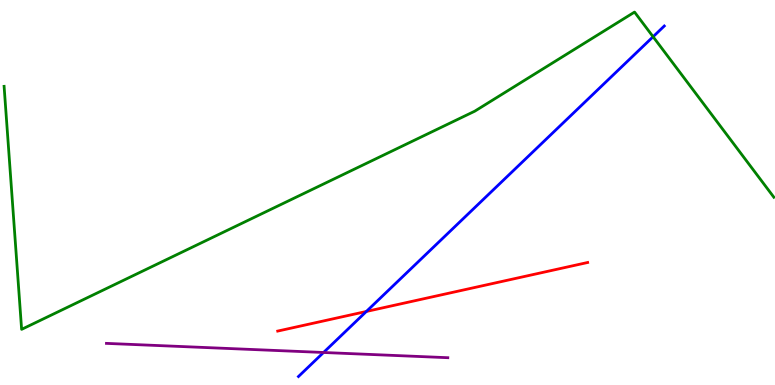[{'lines': ['blue', 'red'], 'intersections': [{'x': 4.73, 'y': 1.91}]}, {'lines': ['green', 'red'], 'intersections': []}, {'lines': ['purple', 'red'], 'intersections': []}, {'lines': ['blue', 'green'], 'intersections': [{'x': 8.43, 'y': 9.05}]}, {'lines': ['blue', 'purple'], 'intersections': [{'x': 4.17, 'y': 0.845}]}, {'lines': ['green', 'purple'], 'intersections': []}]